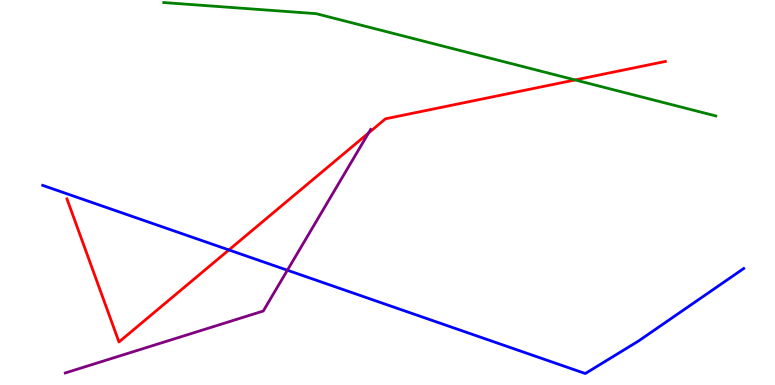[{'lines': ['blue', 'red'], 'intersections': [{'x': 2.95, 'y': 3.51}]}, {'lines': ['green', 'red'], 'intersections': [{'x': 7.42, 'y': 7.92}]}, {'lines': ['purple', 'red'], 'intersections': [{'x': 4.76, 'y': 6.55}]}, {'lines': ['blue', 'green'], 'intersections': []}, {'lines': ['blue', 'purple'], 'intersections': [{'x': 3.71, 'y': 2.98}]}, {'lines': ['green', 'purple'], 'intersections': []}]